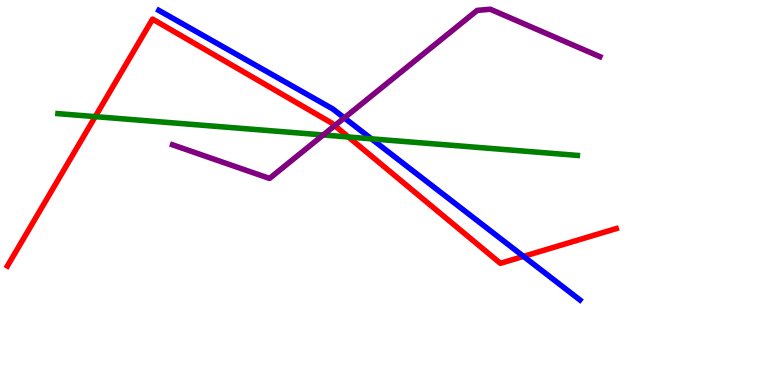[{'lines': ['blue', 'red'], 'intersections': [{'x': 6.76, 'y': 3.34}]}, {'lines': ['green', 'red'], 'intersections': [{'x': 1.23, 'y': 6.97}, {'x': 4.5, 'y': 6.44}]}, {'lines': ['purple', 'red'], 'intersections': [{'x': 4.32, 'y': 6.74}]}, {'lines': ['blue', 'green'], 'intersections': [{'x': 4.79, 'y': 6.39}]}, {'lines': ['blue', 'purple'], 'intersections': [{'x': 4.44, 'y': 6.94}]}, {'lines': ['green', 'purple'], 'intersections': [{'x': 4.17, 'y': 6.49}]}]